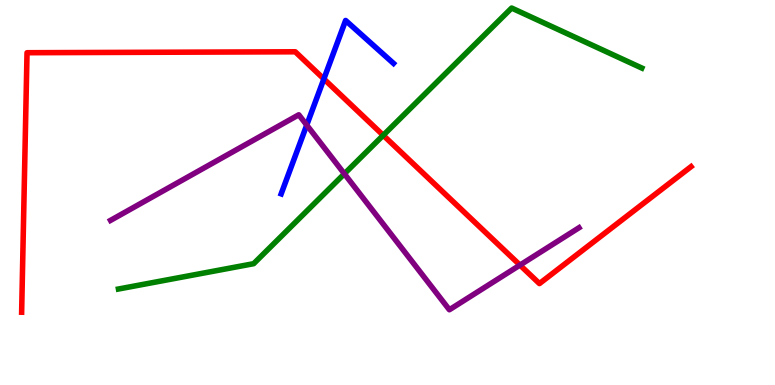[{'lines': ['blue', 'red'], 'intersections': [{'x': 4.18, 'y': 7.95}]}, {'lines': ['green', 'red'], 'intersections': [{'x': 4.94, 'y': 6.49}]}, {'lines': ['purple', 'red'], 'intersections': [{'x': 6.71, 'y': 3.11}]}, {'lines': ['blue', 'green'], 'intersections': []}, {'lines': ['blue', 'purple'], 'intersections': [{'x': 3.96, 'y': 6.75}]}, {'lines': ['green', 'purple'], 'intersections': [{'x': 4.44, 'y': 5.49}]}]